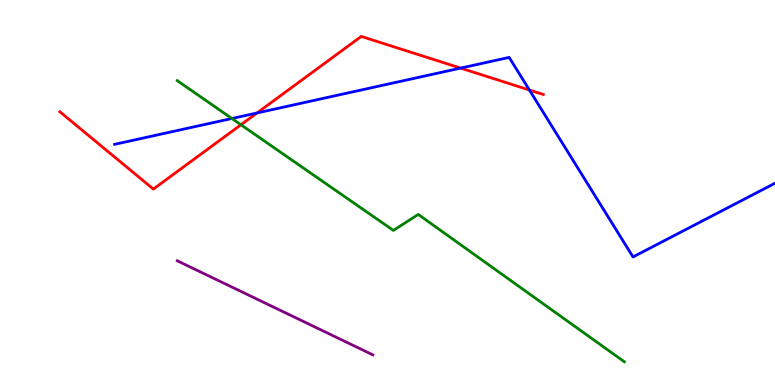[{'lines': ['blue', 'red'], 'intersections': [{'x': 3.32, 'y': 7.07}, {'x': 5.94, 'y': 8.23}, {'x': 6.83, 'y': 7.66}]}, {'lines': ['green', 'red'], 'intersections': [{'x': 3.11, 'y': 6.76}]}, {'lines': ['purple', 'red'], 'intersections': []}, {'lines': ['blue', 'green'], 'intersections': [{'x': 2.99, 'y': 6.92}]}, {'lines': ['blue', 'purple'], 'intersections': []}, {'lines': ['green', 'purple'], 'intersections': []}]